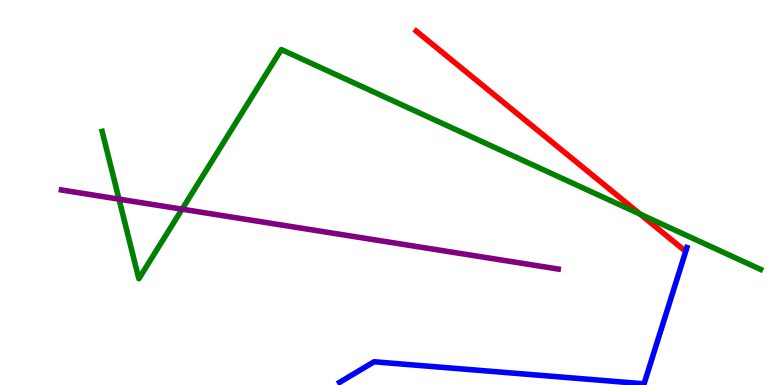[{'lines': ['blue', 'red'], 'intersections': []}, {'lines': ['green', 'red'], 'intersections': [{'x': 8.26, 'y': 4.44}]}, {'lines': ['purple', 'red'], 'intersections': []}, {'lines': ['blue', 'green'], 'intersections': []}, {'lines': ['blue', 'purple'], 'intersections': []}, {'lines': ['green', 'purple'], 'intersections': [{'x': 1.54, 'y': 4.83}, {'x': 2.35, 'y': 4.57}]}]